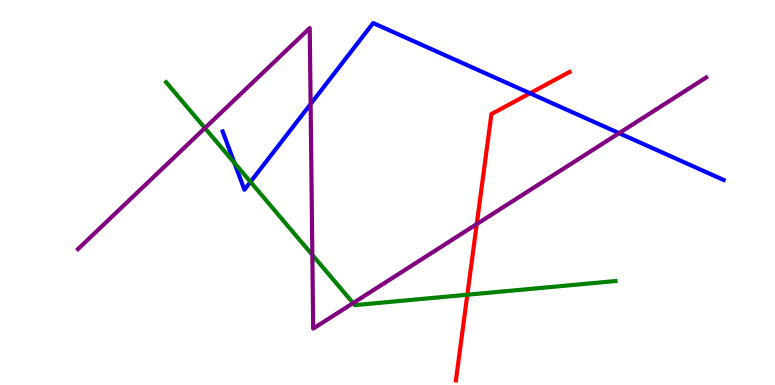[{'lines': ['blue', 'red'], 'intersections': [{'x': 6.84, 'y': 7.58}]}, {'lines': ['green', 'red'], 'intersections': [{'x': 6.03, 'y': 2.34}]}, {'lines': ['purple', 'red'], 'intersections': [{'x': 6.15, 'y': 4.18}]}, {'lines': ['blue', 'green'], 'intersections': [{'x': 3.02, 'y': 5.77}, {'x': 3.23, 'y': 5.28}]}, {'lines': ['blue', 'purple'], 'intersections': [{'x': 4.01, 'y': 7.3}, {'x': 7.99, 'y': 6.54}]}, {'lines': ['green', 'purple'], 'intersections': [{'x': 2.64, 'y': 6.67}, {'x': 4.03, 'y': 3.38}, {'x': 4.56, 'y': 2.13}]}]